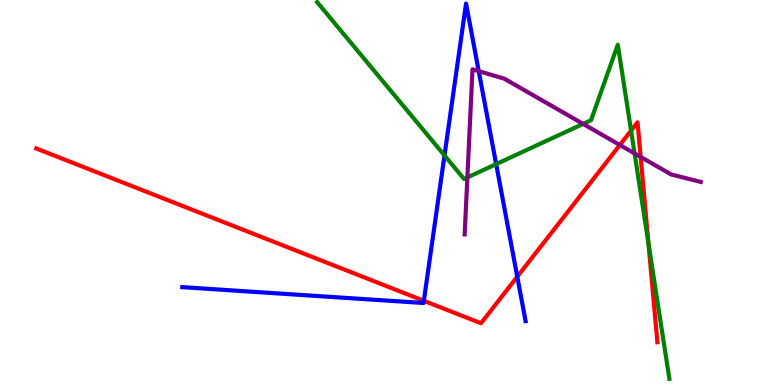[{'lines': ['blue', 'red'], 'intersections': [{'x': 5.47, 'y': 2.19}, {'x': 6.67, 'y': 2.81}]}, {'lines': ['green', 'red'], 'intersections': [{'x': 8.14, 'y': 6.61}, {'x': 8.37, 'y': 3.68}]}, {'lines': ['purple', 'red'], 'intersections': [{'x': 8.0, 'y': 6.23}, {'x': 8.27, 'y': 5.92}]}, {'lines': ['blue', 'green'], 'intersections': [{'x': 5.74, 'y': 5.96}, {'x': 6.4, 'y': 5.74}]}, {'lines': ['blue', 'purple'], 'intersections': [{'x': 6.18, 'y': 8.15}]}, {'lines': ['green', 'purple'], 'intersections': [{'x': 6.03, 'y': 5.39}, {'x': 7.52, 'y': 6.78}, {'x': 8.19, 'y': 6.01}]}]